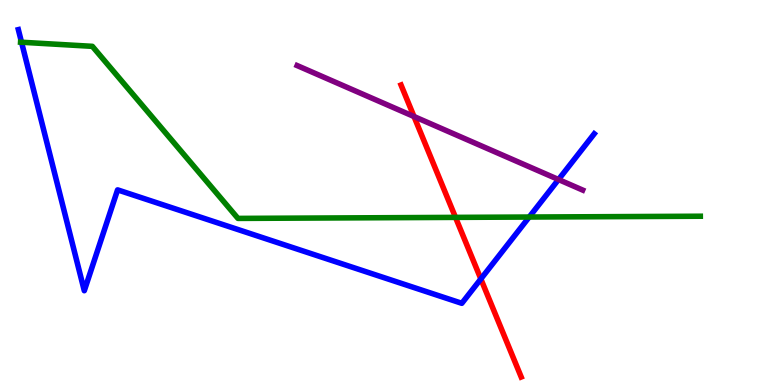[{'lines': ['blue', 'red'], 'intersections': [{'x': 6.2, 'y': 2.75}]}, {'lines': ['green', 'red'], 'intersections': [{'x': 5.88, 'y': 4.35}]}, {'lines': ['purple', 'red'], 'intersections': [{'x': 5.34, 'y': 6.97}]}, {'lines': ['blue', 'green'], 'intersections': [{'x': 0.278, 'y': 8.9}, {'x': 6.83, 'y': 4.36}]}, {'lines': ['blue', 'purple'], 'intersections': [{'x': 7.21, 'y': 5.34}]}, {'lines': ['green', 'purple'], 'intersections': []}]